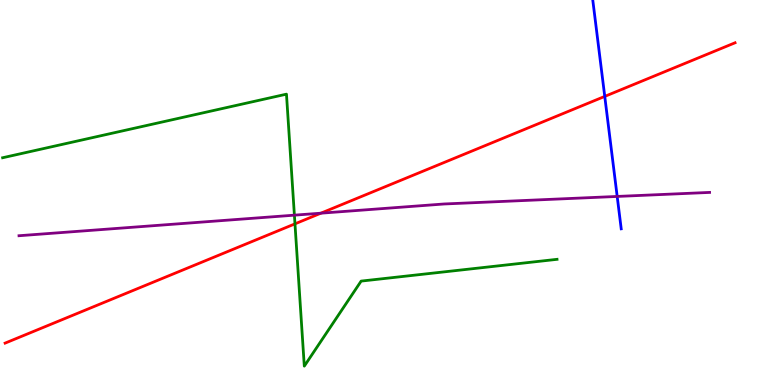[{'lines': ['blue', 'red'], 'intersections': [{'x': 7.8, 'y': 7.5}]}, {'lines': ['green', 'red'], 'intersections': [{'x': 3.81, 'y': 4.19}]}, {'lines': ['purple', 'red'], 'intersections': [{'x': 4.14, 'y': 4.46}]}, {'lines': ['blue', 'green'], 'intersections': []}, {'lines': ['blue', 'purple'], 'intersections': [{'x': 7.96, 'y': 4.9}]}, {'lines': ['green', 'purple'], 'intersections': [{'x': 3.8, 'y': 4.41}]}]